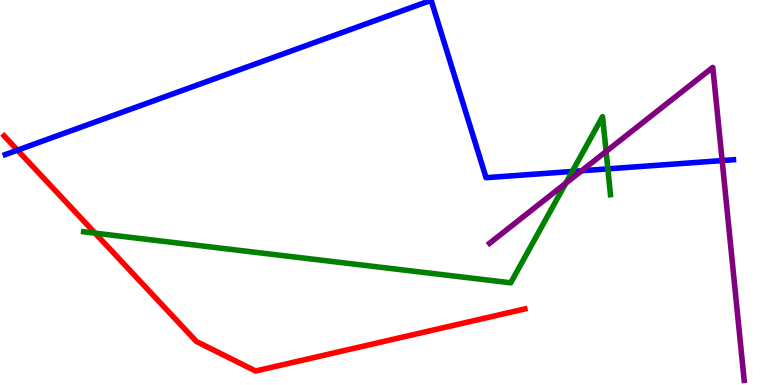[{'lines': ['blue', 'red'], 'intersections': [{'x': 0.226, 'y': 6.1}]}, {'lines': ['green', 'red'], 'intersections': [{'x': 1.23, 'y': 3.94}]}, {'lines': ['purple', 'red'], 'intersections': []}, {'lines': ['blue', 'green'], 'intersections': [{'x': 7.38, 'y': 5.55}, {'x': 7.84, 'y': 5.61}]}, {'lines': ['blue', 'purple'], 'intersections': [{'x': 7.5, 'y': 5.56}, {'x': 9.32, 'y': 5.83}]}, {'lines': ['green', 'purple'], 'intersections': [{'x': 7.3, 'y': 5.24}, {'x': 7.82, 'y': 6.07}]}]